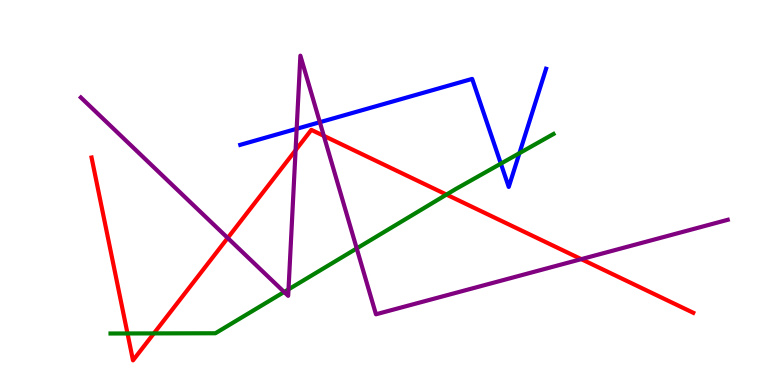[{'lines': ['blue', 'red'], 'intersections': []}, {'lines': ['green', 'red'], 'intersections': [{'x': 1.65, 'y': 1.34}, {'x': 1.99, 'y': 1.34}, {'x': 5.76, 'y': 4.95}]}, {'lines': ['purple', 'red'], 'intersections': [{'x': 2.94, 'y': 3.82}, {'x': 3.81, 'y': 6.1}, {'x': 4.18, 'y': 6.47}, {'x': 7.5, 'y': 3.27}]}, {'lines': ['blue', 'green'], 'intersections': [{'x': 6.46, 'y': 5.75}, {'x': 6.7, 'y': 6.02}]}, {'lines': ['blue', 'purple'], 'intersections': [{'x': 3.83, 'y': 6.65}, {'x': 4.13, 'y': 6.83}]}, {'lines': ['green', 'purple'], 'intersections': [{'x': 3.67, 'y': 2.42}, {'x': 3.72, 'y': 2.48}, {'x': 4.6, 'y': 3.55}]}]